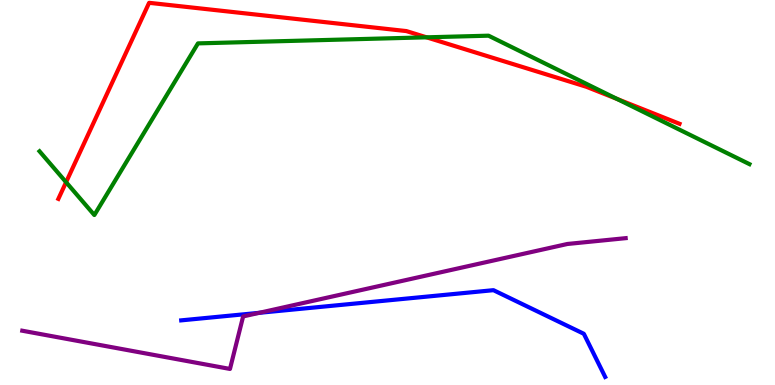[{'lines': ['blue', 'red'], 'intersections': []}, {'lines': ['green', 'red'], 'intersections': [{'x': 0.853, 'y': 5.27}, {'x': 5.5, 'y': 9.03}, {'x': 7.96, 'y': 7.43}]}, {'lines': ['purple', 'red'], 'intersections': []}, {'lines': ['blue', 'green'], 'intersections': []}, {'lines': ['blue', 'purple'], 'intersections': [{'x': 3.35, 'y': 1.87}]}, {'lines': ['green', 'purple'], 'intersections': []}]